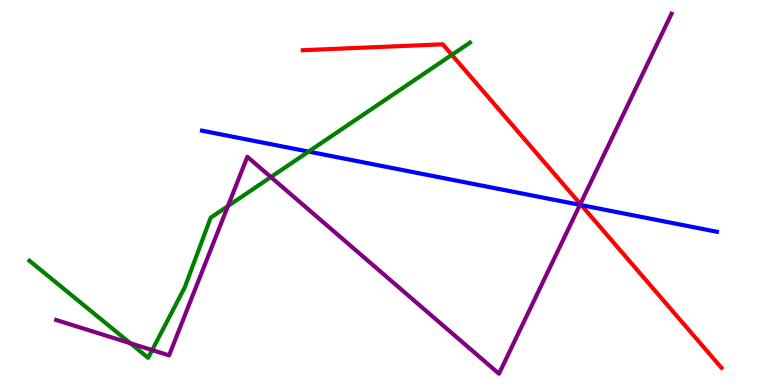[{'lines': ['blue', 'red'], 'intersections': [{'x': 7.5, 'y': 4.67}]}, {'lines': ['green', 'red'], 'intersections': [{'x': 5.83, 'y': 8.57}]}, {'lines': ['purple', 'red'], 'intersections': [{'x': 7.49, 'y': 4.7}]}, {'lines': ['blue', 'green'], 'intersections': [{'x': 3.98, 'y': 6.06}]}, {'lines': ['blue', 'purple'], 'intersections': [{'x': 7.48, 'y': 4.68}]}, {'lines': ['green', 'purple'], 'intersections': [{'x': 1.68, 'y': 1.08}, {'x': 1.96, 'y': 0.907}, {'x': 2.94, 'y': 4.65}, {'x': 3.5, 'y': 5.4}]}]